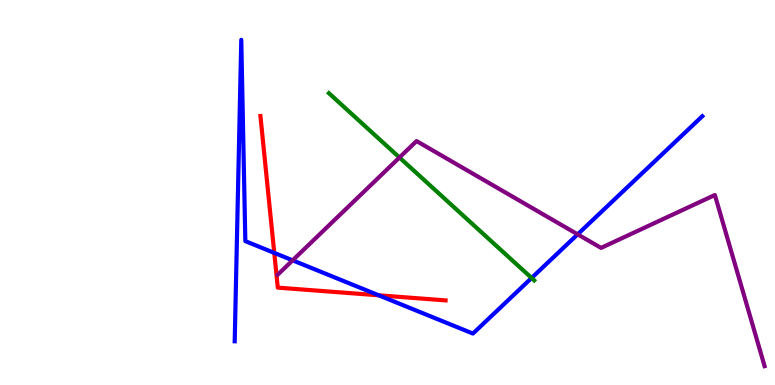[{'lines': ['blue', 'red'], 'intersections': [{'x': 3.54, 'y': 3.43}, {'x': 4.89, 'y': 2.33}]}, {'lines': ['green', 'red'], 'intersections': []}, {'lines': ['purple', 'red'], 'intersections': []}, {'lines': ['blue', 'green'], 'intersections': [{'x': 6.86, 'y': 2.78}]}, {'lines': ['blue', 'purple'], 'intersections': [{'x': 3.78, 'y': 3.24}, {'x': 7.45, 'y': 3.91}]}, {'lines': ['green', 'purple'], 'intersections': [{'x': 5.15, 'y': 5.91}]}]